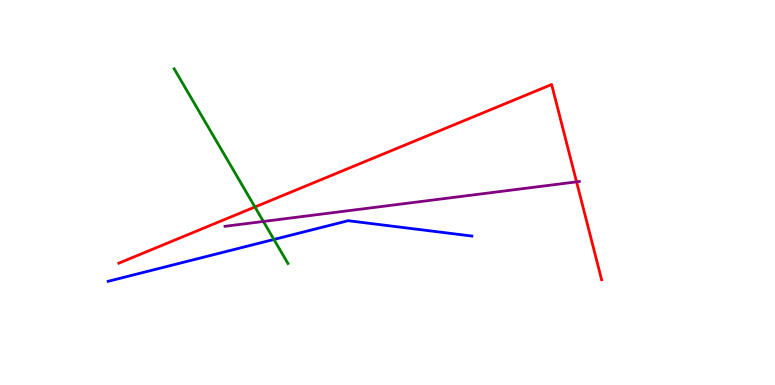[{'lines': ['blue', 'red'], 'intersections': []}, {'lines': ['green', 'red'], 'intersections': [{'x': 3.29, 'y': 4.62}]}, {'lines': ['purple', 'red'], 'intersections': [{'x': 7.44, 'y': 5.28}]}, {'lines': ['blue', 'green'], 'intersections': [{'x': 3.53, 'y': 3.78}]}, {'lines': ['blue', 'purple'], 'intersections': []}, {'lines': ['green', 'purple'], 'intersections': [{'x': 3.4, 'y': 4.25}]}]